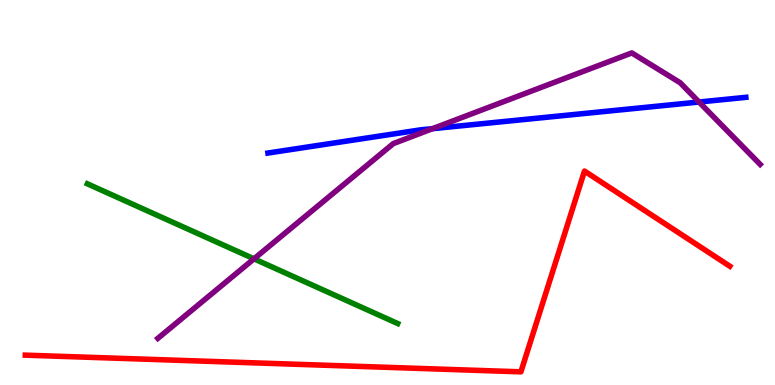[{'lines': ['blue', 'red'], 'intersections': []}, {'lines': ['green', 'red'], 'intersections': []}, {'lines': ['purple', 'red'], 'intersections': []}, {'lines': ['blue', 'green'], 'intersections': []}, {'lines': ['blue', 'purple'], 'intersections': [{'x': 5.58, 'y': 6.66}, {'x': 9.02, 'y': 7.35}]}, {'lines': ['green', 'purple'], 'intersections': [{'x': 3.28, 'y': 3.28}]}]